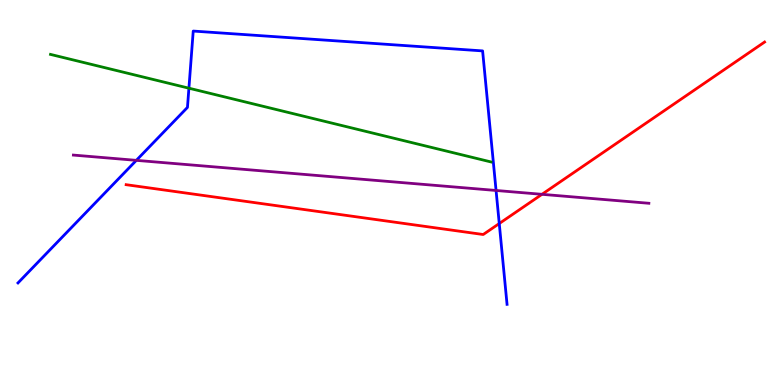[{'lines': ['blue', 'red'], 'intersections': [{'x': 6.44, 'y': 4.19}]}, {'lines': ['green', 'red'], 'intersections': []}, {'lines': ['purple', 'red'], 'intersections': [{'x': 6.99, 'y': 4.95}]}, {'lines': ['blue', 'green'], 'intersections': [{'x': 2.44, 'y': 7.71}]}, {'lines': ['blue', 'purple'], 'intersections': [{'x': 1.76, 'y': 5.83}, {'x': 6.4, 'y': 5.05}]}, {'lines': ['green', 'purple'], 'intersections': []}]